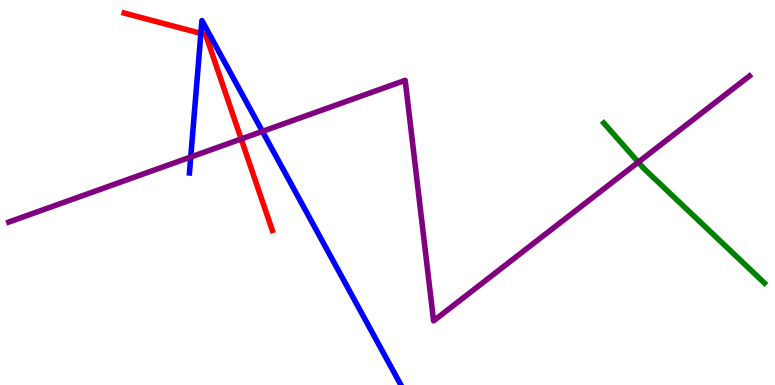[{'lines': ['blue', 'red'], 'intersections': [{'x': 2.59, 'y': 9.13}]}, {'lines': ['green', 'red'], 'intersections': []}, {'lines': ['purple', 'red'], 'intersections': [{'x': 3.11, 'y': 6.39}]}, {'lines': ['blue', 'green'], 'intersections': []}, {'lines': ['blue', 'purple'], 'intersections': [{'x': 2.46, 'y': 5.92}, {'x': 3.39, 'y': 6.59}]}, {'lines': ['green', 'purple'], 'intersections': [{'x': 8.24, 'y': 5.79}]}]